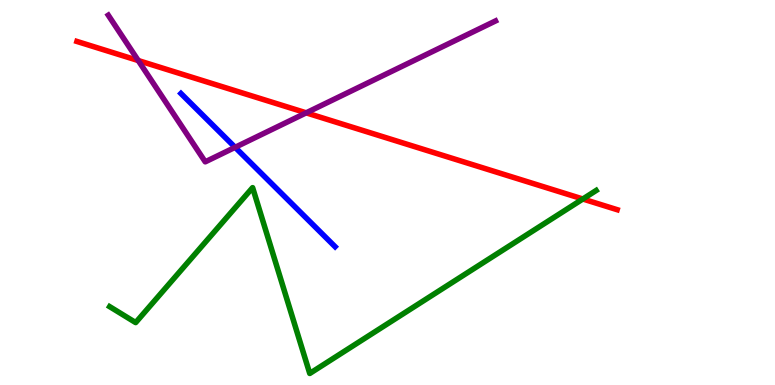[{'lines': ['blue', 'red'], 'intersections': []}, {'lines': ['green', 'red'], 'intersections': [{'x': 7.52, 'y': 4.83}]}, {'lines': ['purple', 'red'], 'intersections': [{'x': 1.78, 'y': 8.43}, {'x': 3.95, 'y': 7.07}]}, {'lines': ['blue', 'green'], 'intersections': []}, {'lines': ['blue', 'purple'], 'intersections': [{'x': 3.03, 'y': 6.17}]}, {'lines': ['green', 'purple'], 'intersections': []}]